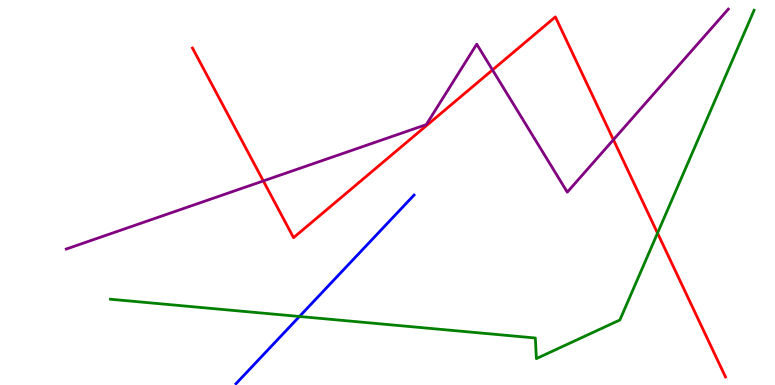[{'lines': ['blue', 'red'], 'intersections': []}, {'lines': ['green', 'red'], 'intersections': [{'x': 8.48, 'y': 3.95}]}, {'lines': ['purple', 'red'], 'intersections': [{'x': 3.4, 'y': 5.3}, {'x': 6.35, 'y': 8.18}, {'x': 7.91, 'y': 6.37}]}, {'lines': ['blue', 'green'], 'intersections': [{'x': 3.86, 'y': 1.78}]}, {'lines': ['blue', 'purple'], 'intersections': []}, {'lines': ['green', 'purple'], 'intersections': []}]